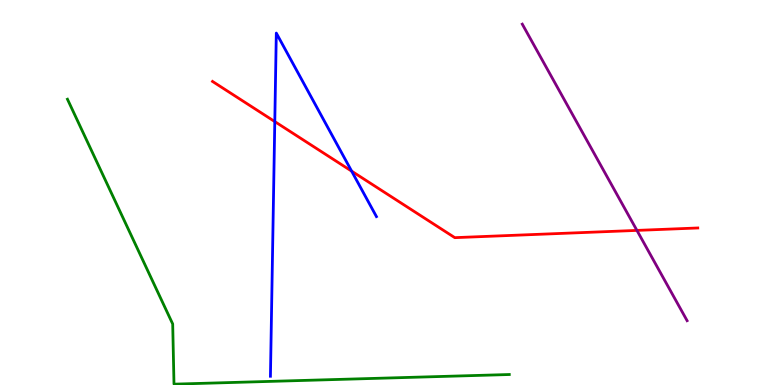[{'lines': ['blue', 'red'], 'intersections': [{'x': 3.55, 'y': 6.84}, {'x': 4.54, 'y': 5.56}]}, {'lines': ['green', 'red'], 'intersections': []}, {'lines': ['purple', 'red'], 'intersections': [{'x': 8.22, 'y': 4.02}]}, {'lines': ['blue', 'green'], 'intersections': []}, {'lines': ['blue', 'purple'], 'intersections': []}, {'lines': ['green', 'purple'], 'intersections': []}]